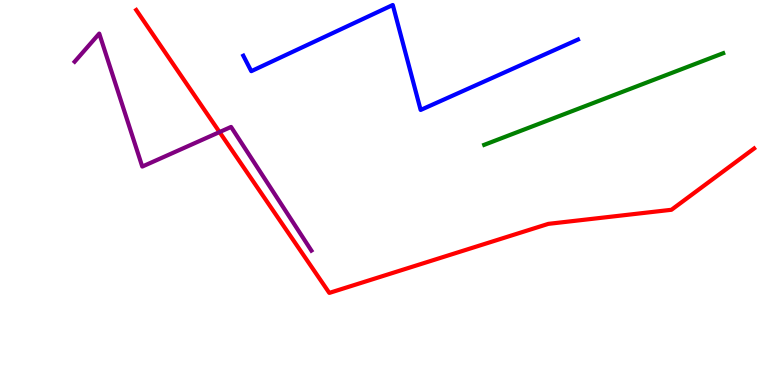[{'lines': ['blue', 'red'], 'intersections': []}, {'lines': ['green', 'red'], 'intersections': []}, {'lines': ['purple', 'red'], 'intersections': [{'x': 2.83, 'y': 6.57}]}, {'lines': ['blue', 'green'], 'intersections': []}, {'lines': ['blue', 'purple'], 'intersections': []}, {'lines': ['green', 'purple'], 'intersections': []}]